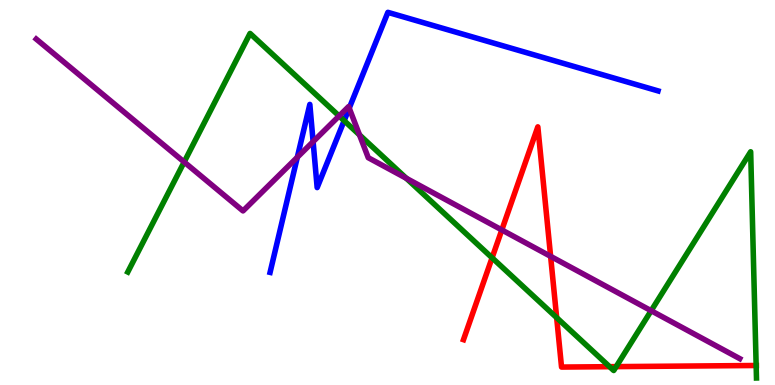[{'lines': ['blue', 'red'], 'intersections': []}, {'lines': ['green', 'red'], 'intersections': [{'x': 6.35, 'y': 3.3}, {'x': 7.18, 'y': 1.75}, {'x': 7.87, 'y': 0.476}, {'x': 7.95, 'y': 0.477}, {'x': 9.76, 'y': 0.507}]}, {'lines': ['purple', 'red'], 'intersections': [{'x': 6.48, 'y': 4.03}, {'x': 7.1, 'y': 3.34}]}, {'lines': ['blue', 'green'], 'intersections': [{'x': 4.44, 'y': 6.87}]}, {'lines': ['blue', 'purple'], 'intersections': [{'x': 3.84, 'y': 5.92}, {'x': 4.04, 'y': 6.32}, {'x': 4.51, 'y': 7.19}]}, {'lines': ['green', 'purple'], 'intersections': [{'x': 2.38, 'y': 5.79}, {'x': 4.38, 'y': 6.99}, {'x': 4.64, 'y': 6.5}, {'x': 5.24, 'y': 5.37}, {'x': 8.4, 'y': 1.93}]}]